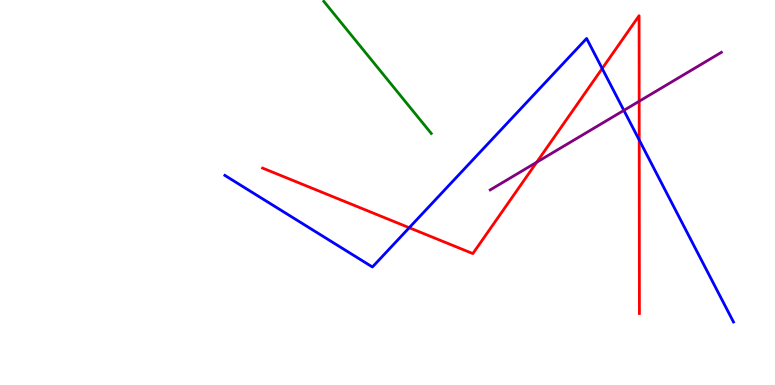[{'lines': ['blue', 'red'], 'intersections': [{'x': 5.28, 'y': 4.09}, {'x': 7.77, 'y': 8.22}, {'x': 8.25, 'y': 6.36}]}, {'lines': ['green', 'red'], 'intersections': []}, {'lines': ['purple', 'red'], 'intersections': [{'x': 6.93, 'y': 5.79}, {'x': 8.25, 'y': 7.37}]}, {'lines': ['blue', 'green'], 'intersections': []}, {'lines': ['blue', 'purple'], 'intersections': [{'x': 8.05, 'y': 7.13}]}, {'lines': ['green', 'purple'], 'intersections': []}]